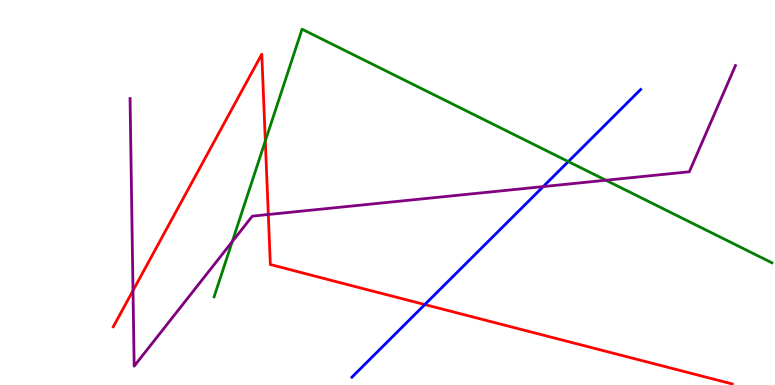[{'lines': ['blue', 'red'], 'intersections': [{'x': 5.48, 'y': 2.09}]}, {'lines': ['green', 'red'], 'intersections': [{'x': 3.42, 'y': 6.34}]}, {'lines': ['purple', 'red'], 'intersections': [{'x': 1.72, 'y': 2.45}, {'x': 3.46, 'y': 4.43}]}, {'lines': ['blue', 'green'], 'intersections': [{'x': 7.33, 'y': 5.8}]}, {'lines': ['blue', 'purple'], 'intersections': [{'x': 7.01, 'y': 5.15}]}, {'lines': ['green', 'purple'], 'intersections': [{'x': 3.0, 'y': 3.72}, {'x': 7.82, 'y': 5.32}]}]